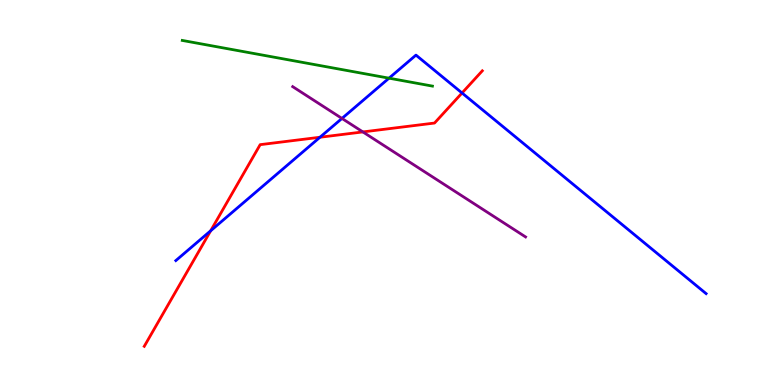[{'lines': ['blue', 'red'], 'intersections': [{'x': 2.72, 'y': 4.01}, {'x': 4.13, 'y': 6.44}, {'x': 5.96, 'y': 7.58}]}, {'lines': ['green', 'red'], 'intersections': []}, {'lines': ['purple', 'red'], 'intersections': [{'x': 4.68, 'y': 6.57}]}, {'lines': ['blue', 'green'], 'intersections': [{'x': 5.02, 'y': 7.97}]}, {'lines': ['blue', 'purple'], 'intersections': [{'x': 4.41, 'y': 6.92}]}, {'lines': ['green', 'purple'], 'intersections': []}]